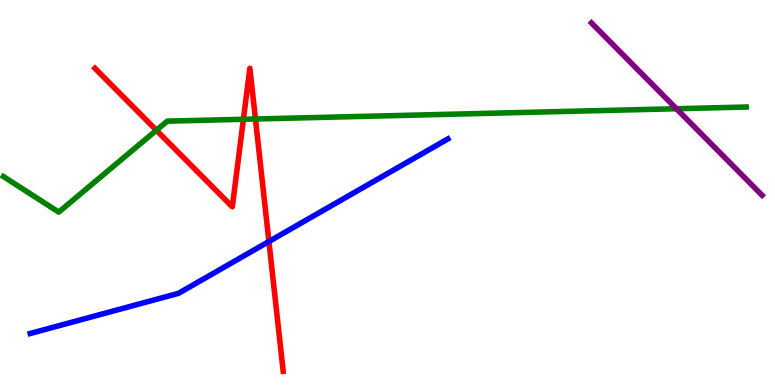[{'lines': ['blue', 'red'], 'intersections': [{'x': 3.47, 'y': 3.73}]}, {'lines': ['green', 'red'], 'intersections': [{'x': 2.02, 'y': 6.62}, {'x': 3.14, 'y': 6.9}, {'x': 3.3, 'y': 6.91}]}, {'lines': ['purple', 'red'], 'intersections': []}, {'lines': ['blue', 'green'], 'intersections': []}, {'lines': ['blue', 'purple'], 'intersections': []}, {'lines': ['green', 'purple'], 'intersections': [{'x': 8.73, 'y': 7.18}]}]